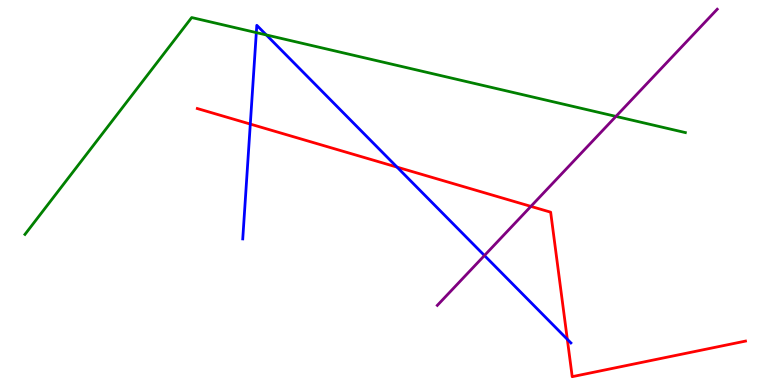[{'lines': ['blue', 'red'], 'intersections': [{'x': 3.23, 'y': 6.78}, {'x': 5.12, 'y': 5.66}, {'x': 7.32, 'y': 1.19}]}, {'lines': ['green', 'red'], 'intersections': []}, {'lines': ['purple', 'red'], 'intersections': [{'x': 6.85, 'y': 4.64}]}, {'lines': ['blue', 'green'], 'intersections': [{'x': 3.31, 'y': 9.15}, {'x': 3.44, 'y': 9.09}]}, {'lines': ['blue', 'purple'], 'intersections': [{'x': 6.25, 'y': 3.36}]}, {'lines': ['green', 'purple'], 'intersections': [{'x': 7.95, 'y': 6.98}]}]